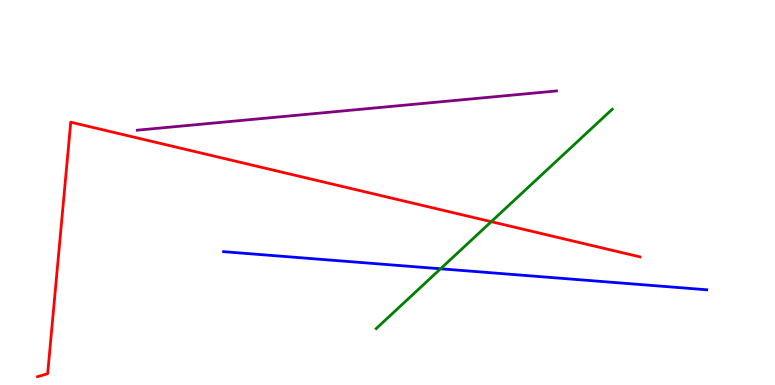[{'lines': ['blue', 'red'], 'intersections': []}, {'lines': ['green', 'red'], 'intersections': [{'x': 6.34, 'y': 4.24}]}, {'lines': ['purple', 'red'], 'intersections': []}, {'lines': ['blue', 'green'], 'intersections': [{'x': 5.68, 'y': 3.02}]}, {'lines': ['blue', 'purple'], 'intersections': []}, {'lines': ['green', 'purple'], 'intersections': []}]